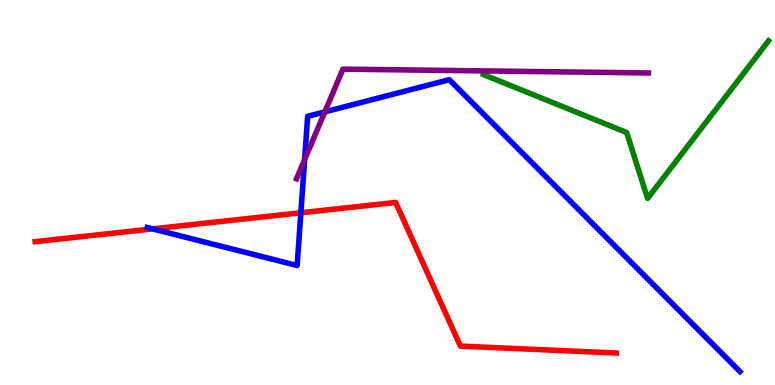[{'lines': ['blue', 'red'], 'intersections': [{'x': 1.97, 'y': 4.06}, {'x': 3.88, 'y': 4.47}]}, {'lines': ['green', 'red'], 'intersections': []}, {'lines': ['purple', 'red'], 'intersections': []}, {'lines': ['blue', 'green'], 'intersections': []}, {'lines': ['blue', 'purple'], 'intersections': [{'x': 3.93, 'y': 5.85}, {'x': 4.19, 'y': 7.09}]}, {'lines': ['green', 'purple'], 'intersections': []}]